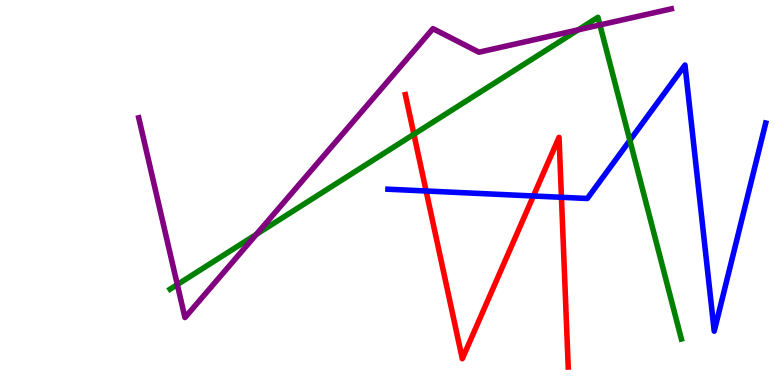[{'lines': ['blue', 'red'], 'intersections': [{'x': 5.5, 'y': 5.04}, {'x': 6.88, 'y': 4.91}, {'x': 7.24, 'y': 4.88}]}, {'lines': ['green', 'red'], 'intersections': [{'x': 5.34, 'y': 6.51}]}, {'lines': ['purple', 'red'], 'intersections': []}, {'lines': ['blue', 'green'], 'intersections': [{'x': 8.13, 'y': 6.35}]}, {'lines': ['blue', 'purple'], 'intersections': []}, {'lines': ['green', 'purple'], 'intersections': [{'x': 2.29, 'y': 2.61}, {'x': 3.31, 'y': 3.91}, {'x': 7.46, 'y': 9.23}, {'x': 7.74, 'y': 9.35}]}]